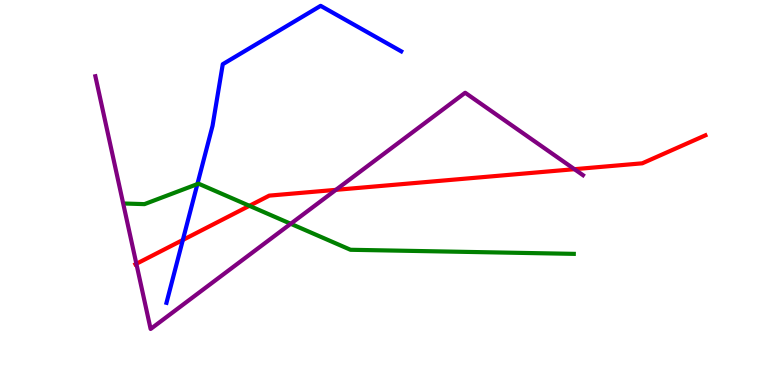[{'lines': ['blue', 'red'], 'intersections': [{'x': 2.36, 'y': 3.77}]}, {'lines': ['green', 'red'], 'intersections': [{'x': 3.22, 'y': 4.65}]}, {'lines': ['purple', 'red'], 'intersections': [{'x': 1.76, 'y': 3.15}, {'x': 4.33, 'y': 5.07}, {'x': 7.41, 'y': 5.61}]}, {'lines': ['blue', 'green'], 'intersections': [{'x': 2.55, 'y': 5.22}]}, {'lines': ['blue', 'purple'], 'intersections': []}, {'lines': ['green', 'purple'], 'intersections': [{'x': 3.75, 'y': 4.19}]}]